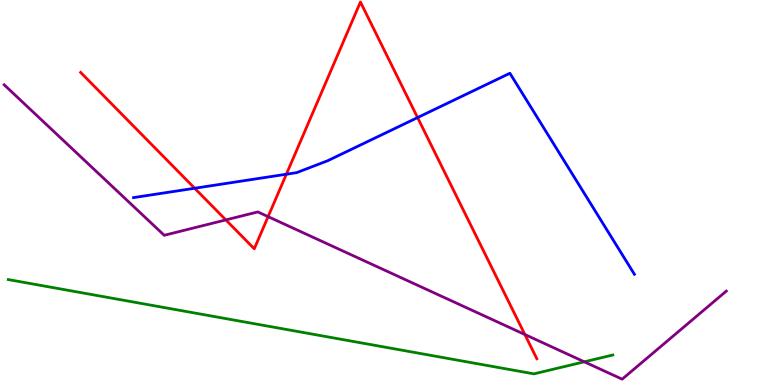[{'lines': ['blue', 'red'], 'intersections': [{'x': 2.51, 'y': 5.11}, {'x': 3.69, 'y': 5.47}, {'x': 5.39, 'y': 6.95}]}, {'lines': ['green', 'red'], 'intersections': []}, {'lines': ['purple', 'red'], 'intersections': [{'x': 2.91, 'y': 4.29}, {'x': 3.46, 'y': 4.37}, {'x': 6.77, 'y': 1.31}]}, {'lines': ['blue', 'green'], 'intersections': []}, {'lines': ['blue', 'purple'], 'intersections': []}, {'lines': ['green', 'purple'], 'intersections': [{'x': 7.54, 'y': 0.602}]}]